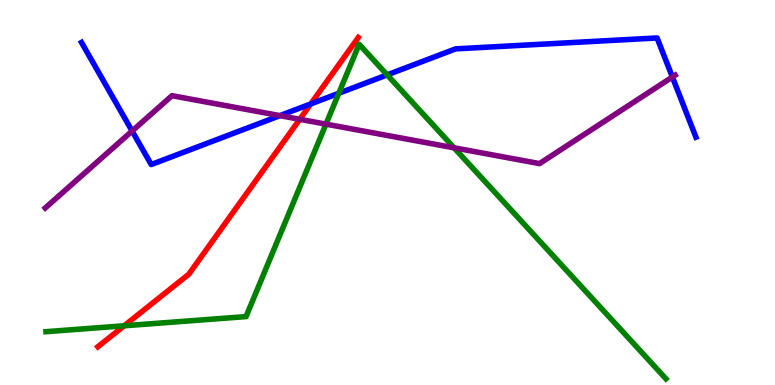[{'lines': ['blue', 'red'], 'intersections': [{'x': 4.01, 'y': 7.3}]}, {'lines': ['green', 'red'], 'intersections': [{'x': 1.6, 'y': 1.54}]}, {'lines': ['purple', 'red'], 'intersections': [{'x': 3.87, 'y': 6.9}]}, {'lines': ['blue', 'green'], 'intersections': [{'x': 4.37, 'y': 7.58}, {'x': 5.0, 'y': 8.06}]}, {'lines': ['blue', 'purple'], 'intersections': [{'x': 1.7, 'y': 6.6}, {'x': 3.61, 'y': 7.0}, {'x': 8.68, 'y': 8.0}]}, {'lines': ['green', 'purple'], 'intersections': [{'x': 4.21, 'y': 6.78}, {'x': 5.86, 'y': 6.16}]}]